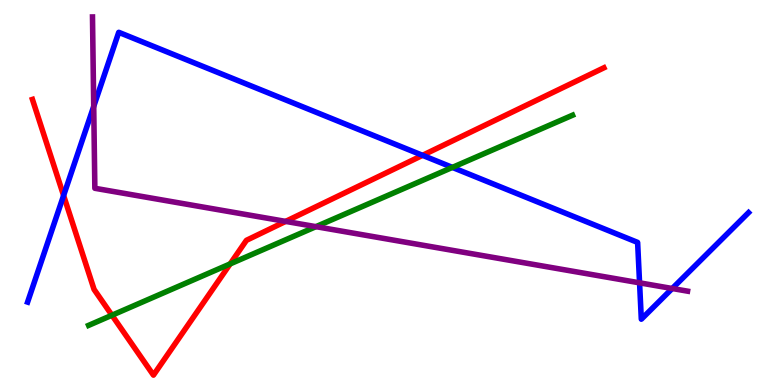[{'lines': ['blue', 'red'], 'intersections': [{'x': 0.821, 'y': 4.92}, {'x': 5.45, 'y': 5.97}]}, {'lines': ['green', 'red'], 'intersections': [{'x': 1.44, 'y': 1.81}, {'x': 2.97, 'y': 3.15}]}, {'lines': ['purple', 'red'], 'intersections': [{'x': 3.69, 'y': 4.25}]}, {'lines': ['blue', 'green'], 'intersections': [{'x': 5.84, 'y': 5.65}]}, {'lines': ['blue', 'purple'], 'intersections': [{'x': 1.21, 'y': 7.24}, {'x': 8.25, 'y': 2.65}, {'x': 8.67, 'y': 2.51}]}, {'lines': ['green', 'purple'], 'intersections': [{'x': 4.08, 'y': 4.11}]}]